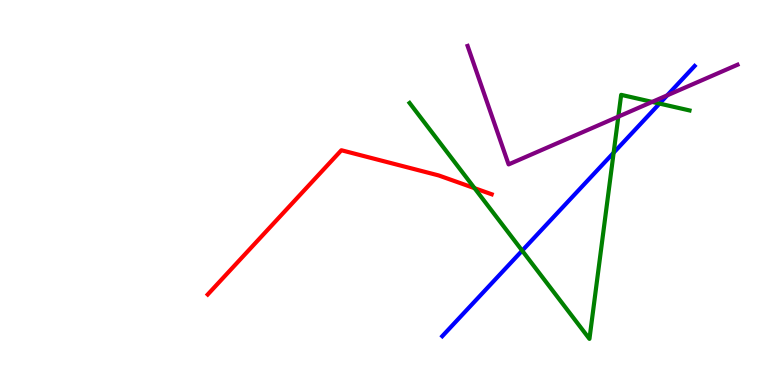[{'lines': ['blue', 'red'], 'intersections': []}, {'lines': ['green', 'red'], 'intersections': [{'x': 6.12, 'y': 5.11}]}, {'lines': ['purple', 'red'], 'intersections': []}, {'lines': ['blue', 'green'], 'intersections': [{'x': 6.74, 'y': 3.49}, {'x': 7.92, 'y': 6.03}, {'x': 8.51, 'y': 7.31}]}, {'lines': ['blue', 'purple'], 'intersections': [{'x': 8.61, 'y': 7.52}]}, {'lines': ['green', 'purple'], 'intersections': [{'x': 7.98, 'y': 6.97}, {'x': 8.41, 'y': 7.35}]}]